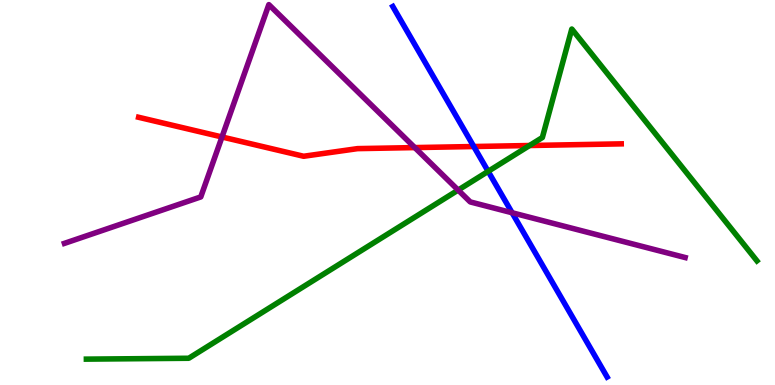[{'lines': ['blue', 'red'], 'intersections': [{'x': 6.11, 'y': 6.19}]}, {'lines': ['green', 'red'], 'intersections': [{'x': 6.83, 'y': 6.22}]}, {'lines': ['purple', 'red'], 'intersections': [{'x': 2.86, 'y': 6.44}, {'x': 5.35, 'y': 6.17}]}, {'lines': ['blue', 'green'], 'intersections': [{'x': 6.3, 'y': 5.55}]}, {'lines': ['blue', 'purple'], 'intersections': [{'x': 6.61, 'y': 4.47}]}, {'lines': ['green', 'purple'], 'intersections': [{'x': 5.91, 'y': 5.06}]}]